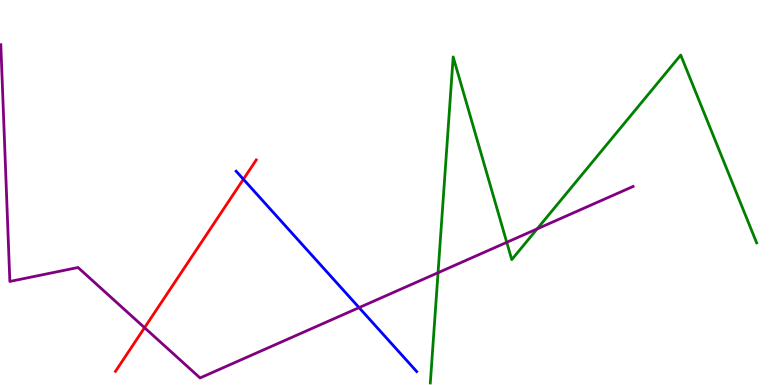[{'lines': ['blue', 'red'], 'intersections': [{'x': 3.14, 'y': 5.34}]}, {'lines': ['green', 'red'], 'intersections': []}, {'lines': ['purple', 'red'], 'intersections': [{'x': 1.87, 'y': 1.49}]}, {'lines': ['blue', 'green'], 'intersections': []}, {'lines': ['blue', 'purple'], 'intersections': [{'x': 4.63, 'y': 2.01}]}, {'lines': ['green', 'purple'], 'intersections': [{'x': 5.65, 'y': 2.92}, {'x': 6.54, 'y': 3.71}, {'x': 6.93, 'y': 4.05}]}]